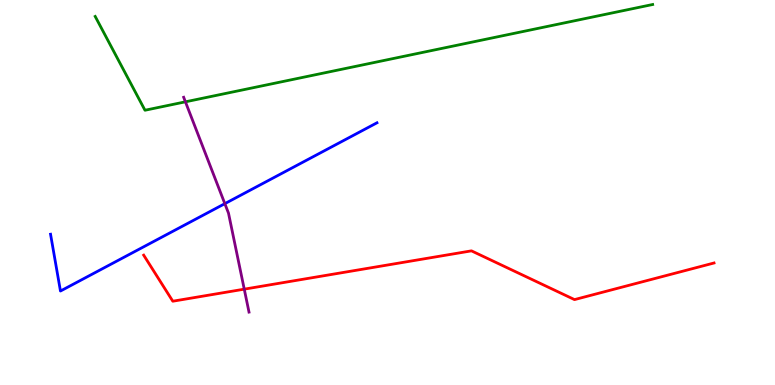[{'lines': ['blue', 'red'], 'intersections': []}, {'lines': ['green', 'red'], 'intersections': []}, {'lines': ['purple', 'red'], 'intersections': [{'x': 3.15, 'y': 2.49}]}, {'lines': ['blue', 'green'], 'intersections': []}, {'lines': ['blue', 'purple'], 'intersections': [{'x': 2.9, 'y': 4.71}]}, {'lines': ['green', 'purple'], 'intersections': [{'x': 2.39, 'y': 7.36}]}]